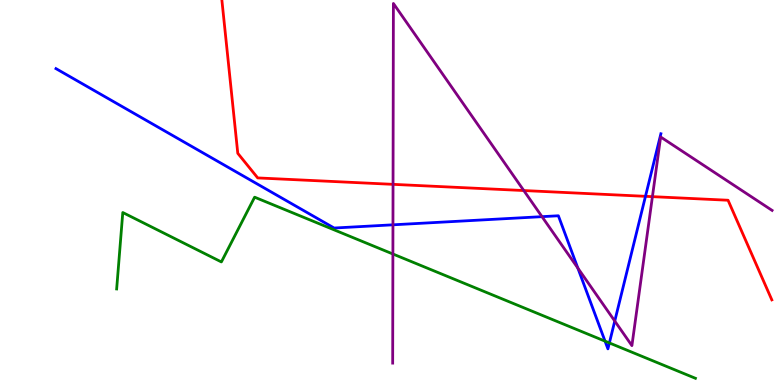[{'lines': ['blue', 'red'], 'intersections': [{'x': 8.33, 'y': 4.9}]}, {'lines': ['green', 'red'], 'intersections': []}, {'lines': ['purple', 'red'], 'intersections': [{'x': 5.07, 'y': 5.21}, {'x': 6.76, 'y': 5.05}, {'x': 8.42, 'y': 4.89}]}, {'lines': ['blue', 'green'], 'intersections': [{'x': 7.81, 'y': 1.14}, {'x': 7.86, 'y': 1.09}]}, {'lines': ['blue', 'purple'], 'intersections': [{'x': 5.07, 'y': 4.16}, {'x': 6.99, 'y': 4.37}, {'x': 7.46, 'y': 3.04}, {'x': 7.93, 'y': 1.66}]}, {'lines': ['green', 'purple'], 'intersections': [{'x': 5.07, 'y': 3.4}]}]